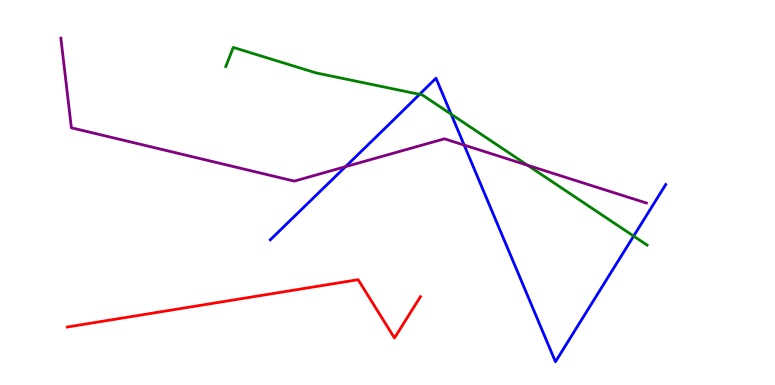[{'lines': ['blue', 'red'], 'intersections': []}, {'lines': ['green', 'red'], 'intersections': []}, {'lines': ['purple', 'red'], 'intersections': []}, {'lines': ['blue', 'green'], 'intersections': [{'x': 5.41, 'y': 7.55}, {'x': 5.82, 'y': 7.03}, {'x': 8.18, 'y': 3.87}]}, {'lines': ['blue', 'purple'], 'intersections': [{'x': 4.46, 'y': 5.67}, {'x': 5.99, 'y': 6.23}]}, {'lines': ['green', 'purple'], 'intersections': [{'x': 6.81, 'y': 5.71}]}]